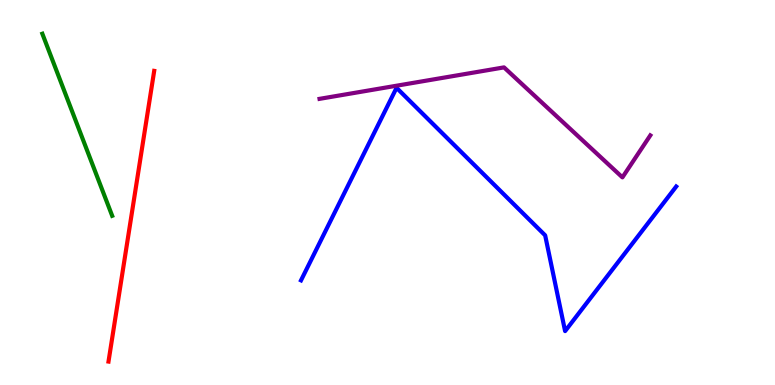[{'lines': ['blue', 'red'], 'intersections': []}, {'lines': ['green', 'red'], 'intersections': []}, {'lines': ['purple', 'red'], 'intersections': []}, {'lines': ['blue', 'green'], 'intersections': []}, {'lines': ['blue', 'purple'], 'intersections': []}, {'lines': ['green', 'purple'], 'intersections': []}]